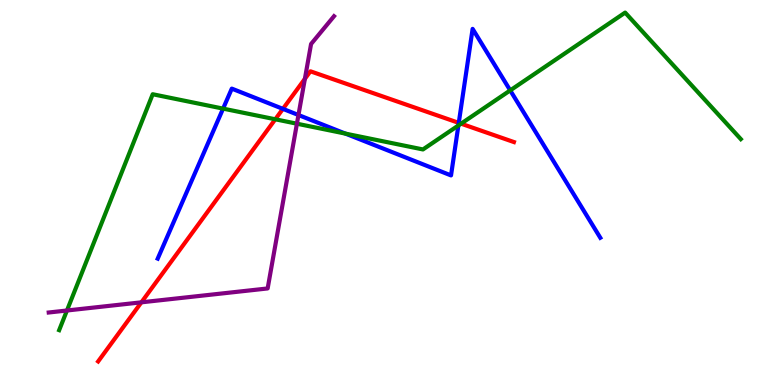[{'lines': ['blue', 'red'], 'intersections': [{'x': 3.65, 'y': 7.17}, {'x': 5.92, 'y': 6.81}]}, {'lines': ['green', 'red'], 'intersections': [{'x': 3.55, 'y': 6.9}, {'x': 5.95, 'y': 6.79}]}, {'lines': ['purple', 'red'], 'intersections': [{'x': 1.82, 'y': 2.15}, {'x': 3.93, 'y': 7.95}]}, {'lines': ['blue', 'green'], 'intersections': [{'x': 2.88, 'y': 7.18}, {'x': 4.46, 'y': 6.53}, {'x': 5.91, 'y': 6.74}, {'x': 6.58, 'y': 7.65}]}, {'lines': ['blue', 'purple'], 'intersections': [{'x': 3.85, 'y': 7.01}]}, {'lines': ['green', 'purple'], 'intersections': [{'x': 0.864, 'y': 1.94}, {'x': 3.83, 'y': 6.79}]}]